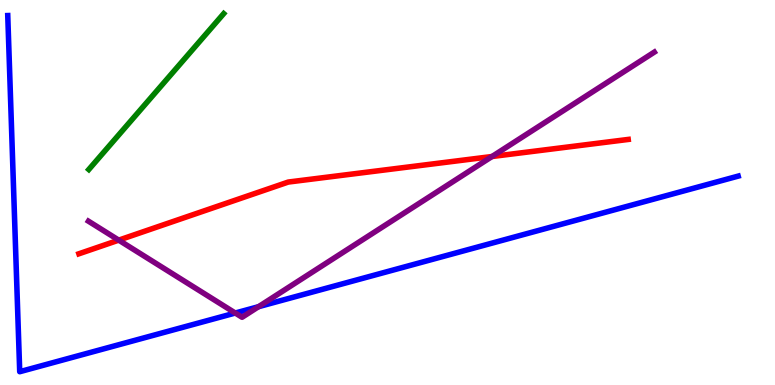[{'lines': ['blue', 'red'], 'intersections': []}, {'lines': ['green', 'red'], 'intersections': []}, {'lines': ['purple', 'red'], 'intersections': [{'x': 1.53, 'y': 3.76}, {'x': 6.35, 'y': 5.93}]}, {'lines': ['blue', 'green'], 'intersections': []}, {'lines': ['blue', 'purple'], 'intersections': [{'x': 3.04, 'y': 1.87}, {'x': 3.34, 'y': 2.03}]}, {'lines': ['green', 'purple'], 'intersections': []}]